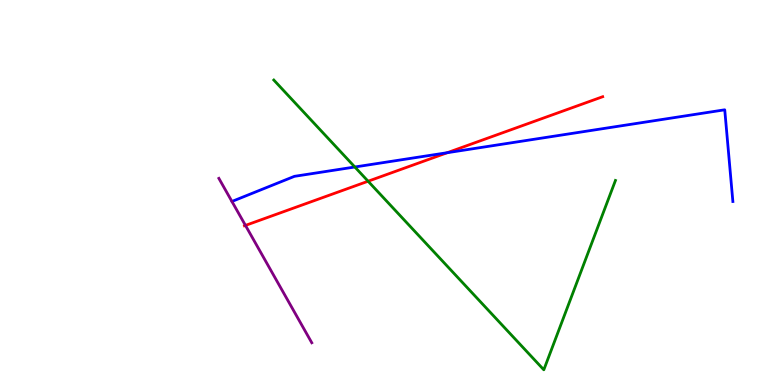[{'lines': ['blue', 'red'], 'intersections': [{'x': 5.77, 'y': 6.03}]}, {'lines': ['green', 'red'], 'intersections': [{'x': 4.75, 'y': 5.29}]}, {'lines': ['purple', 'red'], 'intersections': [{'x': 3.17, 'y': 4.15}]}, {'lines': ['blue', 'green'], 'intersections': [{'x': 4.58, 'y': 5.66}]}, {'lines': ['blue', 'purple'], 'intersections': []}, {'lines': ['green', 'purple'], 'intersections': []}]